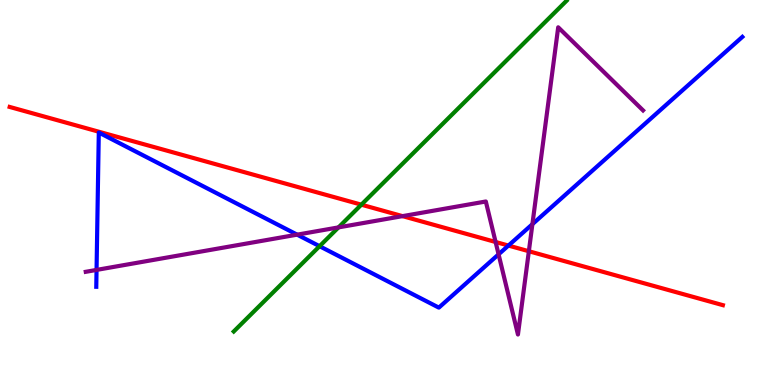[{'lines': ['blue', 'red'], 'intersections': [{'x': 6.56, 'y': 3.62}]}, {'lines': ['green', 'red'], 'intersections': [{'x': 4.66, 'y': 4.68}]}, {'lines': ['purple', 'red'], 'intersections': [{'x': 5.19, 'y': 4.39}, {'x': 6.39, 'y': 3.71}, {'x': 6.82, 'y': 3.47}]}, {'lines': ['blue', 'green'], 'intersections': [{'x': 4.12, 'y': 3.61}]}, {'lines': ['blue', 'purple'], 'intersections': [{'x': 1.25, 'y': 2.99}, {'x': 3.83, 'y': 3.9}, {'x': 6.43, 'y': 3.39}, {'x': 6.87, 'y': 4.18}]}, {'lines': ['green', 'purple'], 'intersections': [{'x': 4.37, 'y': 4.09}]}]